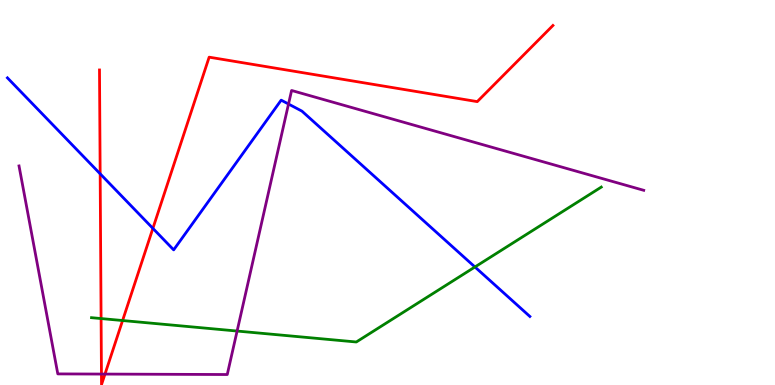[{'lines': ['blue', 'red'], 'intersections': [{'x': 1.29, 'y': 5.49}, {'x': 1.97, 'y': 4.07}]}, {'lines': ['green', 'red'], 'intersections': [{'x': 1.3, 'y': 1.73}, {'x': 1.58, 'y': 1.67}]}, {'lines': ['purple', 'red'], 'intersections': [{'x': 1.31, 'y': 0.284}, {'x': 1.35, 'y': 0.284}]}, {'lines': ['blue', 'green'], 'intersections': [{'x': 6.13, 'y': 3.07}]}, {'lines': ['blue', 'purple'], 'intersections': [{'x': 3.72, 'y': 7.3}]}, {'lines': ['green', 'purple'], 'intersections': [{'x': 3.06, 'y': 1.4}]}]